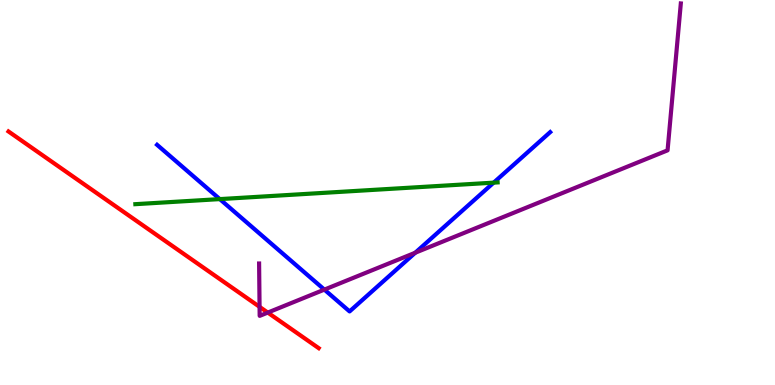[{'lines': ['blue', 'red'], 'intersections': []}, {'lines': ['green', 'red'], 'intersections': []}, {'lines': ['purple', 'red'], 'intersections': [{'x': 3.35, 'y': 2.03}, {'x': 3.46, 'y': 1.88}]}, {'lines': ['blue', 'green'], 'intersections': [{'x': 2.84, 'y': 4.83}, {'x': 6.37, 'y': 5.26}]}, {'lines': ['blue', 'purple'], 'intersections': [{'x': 4.19, 'y': 2.48}, {'x': 5.36, 'y': 3.44}]}, {'lines': ['green', 'purple'], 'intersections': []}]